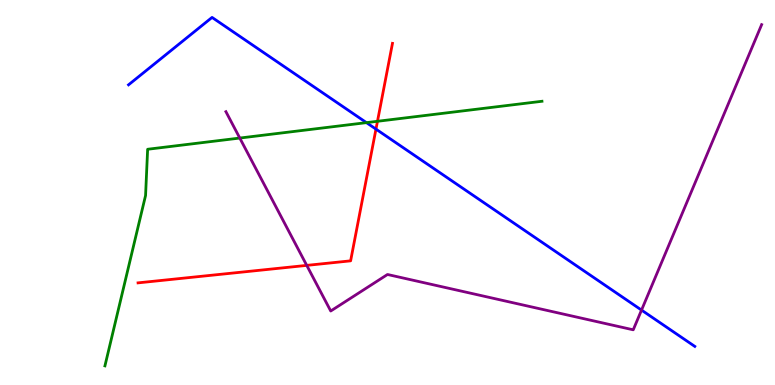[{'lines': ['blue', 'red'], 'intersections': [{'x': 4.85, 'y': 6.65}]}, {'lines': ['green', 'red'], 'intersections': [{'x': 4.87, 'y': 6.85}]}, {'lines': ['purple', 'red'], 'intersections': [{'x': 3.96, 'y': 3.11}]}, {'lines': ['blue', 'green'], 'intersections': [{'x': 4.73, 'y': 6.81}]}, {'lines': ['blue', 'purple'], 'intersections': [{'x': 8.28, 'y': 1.95}]}, {'lines': ['green', 'purple'], 'intersections': [{'x': 3.09, 'y': 6.41}]}]